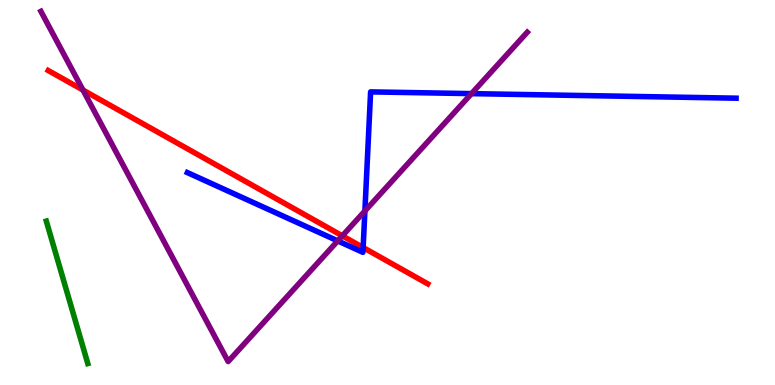[{'lines': ['blue', 'red'], 'intersections': [{'x': 4.69, 'y': 3.57}]}, {'lines': ['green', 'red'], 'intersections': []}, {'lines': ['purple', 'red'], 'intersections': [{'x': 1.07, 'y': 7.66}, {'x': 4.42, 'y': 3.87}]}, {'lines': ['blue', 'green'], 'intersections': []}, {'lines': ['blue', 'purple'], 'intersections': [{'x': 4.36, 'y': 3.74}, {'x': 4.71, 'y': 4.52}, {'x': 6.08, 'y': 7.57}]}, {'lines': ['green', 'purple'], 'intersections': []}]